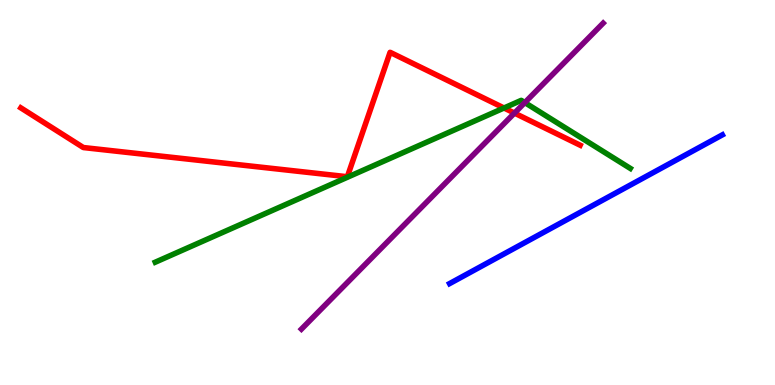[{'lines': ['blue', 'red'], 'intersections': []}, {'lines': ['green', 'red'], 'intersections': [{'x': 6.5, 'y': 7.2}]}, {'lines': ['purple', 'red'], 'intersections': [{'x': 6.64, 'y': 7.06}]}, {'lines': ['blue', 'green'], 'intersections': []}, {'lines': ['blue', 'purple'], 'intersections': []}, {'lines': ['green', 'purple'], 'intersections': [{'x': 6.77, 'y': 7.34}]}]